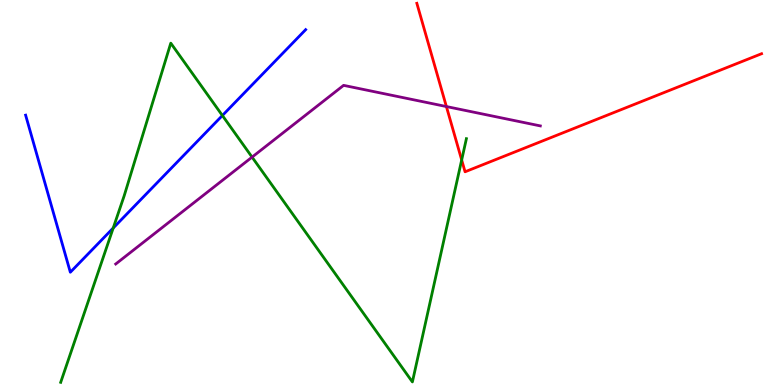[{'lines': ['blue', 'red'], 'intersections': []}, {'lines': ['green', 'red'], 'intersections': [{'x': 5.96, 'y': 5.85}]}, {'lines': ['purple', 'red'], 'intersections': [{'x': 5.76, 'y': 7.23}]}, {'lines': ['blue', 'green'], 'intersections': [{'x': 1.46, 'y': 4.08}, {'x': 2.87, 'y': 7.0}]}, {'lines': ['blue', 'purple'], 'intersections': []}, {'lines': ['green', 'purple'], 'intersections': [{'x': 3.25, 'y': 5.92}]}]